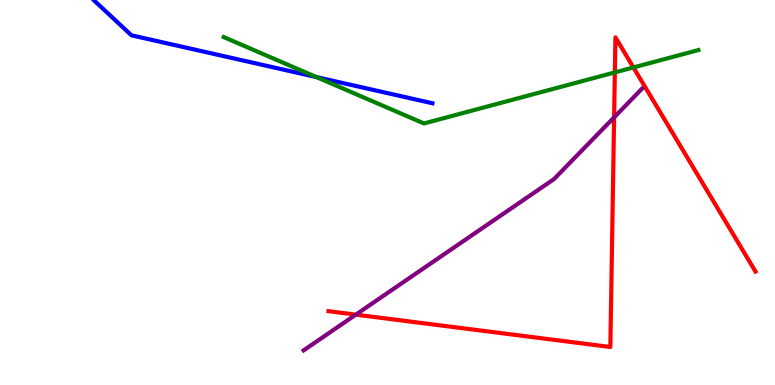[{'lines': ['blue', 'red'], 'intersections': []}, {'lines': ['green', 'red'], 'intersections': [{'x': 7.93, 'y': 8.12}, {'x': 8.17, 'y': 8.25}]}, {'lines': ['purple', 'red'], 'intersections': [{'x': 4.59, 'y': 1.83}, {'x': 7.92, 'y': 6.95}]}, {'lines': ['blue', 'green'], 'intersections': [{'x': 4.08, 'y': 8.0}]}, {'lines': ['blue', 'purple'], 'intersections': []}, {'lines': ['green', 'purple'], 'intersections': []}]